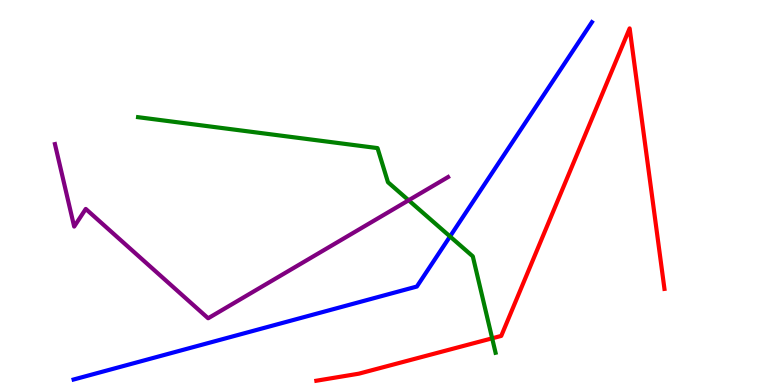[{'lines': ['blue', 'red'], 'intersections': []}, {'lines': ['green', 'red'], 'intersections': [{'x': 6.35, 'y': 1.21}]}, {'lines': ['purple', 'red'], 'intersections': []}, {'lines': ['blue', 'green'], 'intersections': [{'x': 5.81, 'y': 3.86}]}, {'lines': ['blue', 'purple'], 'intersections': []}, {'lines': ['green', 'purple'], 'intersections': [{'x': 5.27, 'y': 4.8}]}]